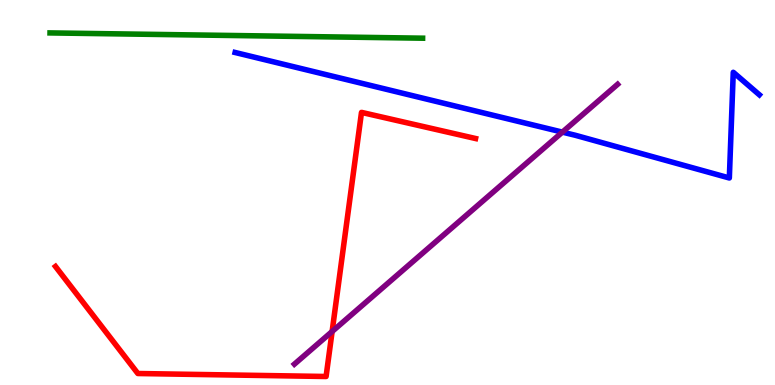[{'lines': ['blue', 'red'], 'intersections': []}, {'lines': ['green', 'red'], 'intersections': []}, {'lines': ['purple', 'red'], 'intersections': [{'x': 4.29, 'y': 1.39}]}, {'lines': ['blue', 'green'], 'intersections': []}, {'lines': ['blue', 'purple'], 'intersections': [{'x': 7.26, 'y': 6.57}]}, {'lines': ['green', 'purple'], 'intersections': []}]